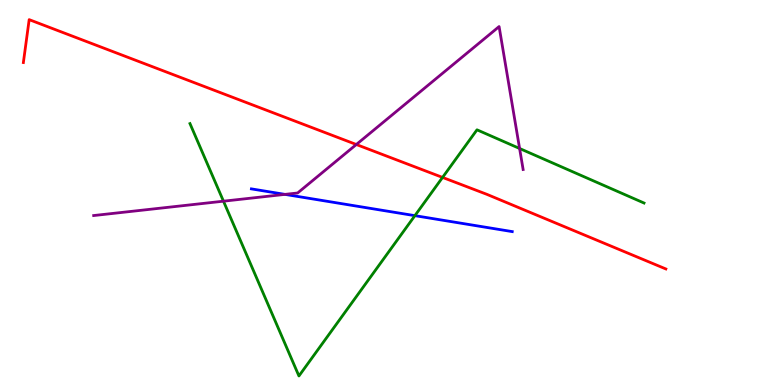[{'lines': ['blue', 'red'], 'intersections': []}, {'lines': ['green', 'red'], 'intersections': [{'x': 5.71, 'y': 5.39}]}, {'lines': ['purple', 'red'], 'intersections': [{'x': 4.6, 'y': 6.25}]}, {'lines': ['blue', 'green'], 'intersections': [{'x': 5.35, 'y': 4.4}]}, {'lines': ['blue', 'purple'], 'intersections': [{'x': 3.68, 'y': 4.95}]}, {'lines': ['green', 'purple'], 'intersections': [{'x': 2.88, 'y': 4.77}, {'x': 6.7, 'y': 6.14}]}]